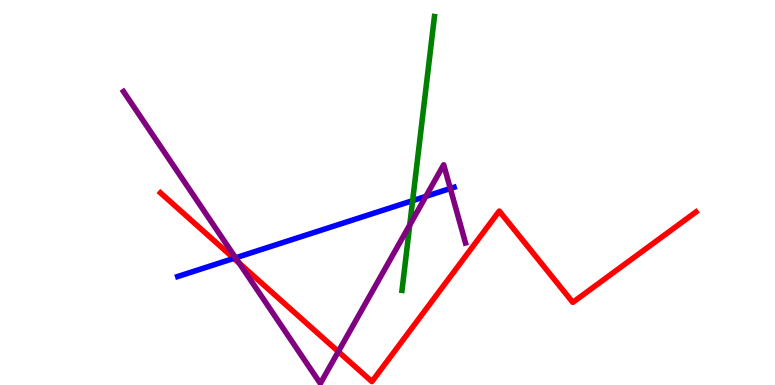[{'lines': ['blue', 'red'], 'intersections': [{'x': 3.02, 'y': 3.29}]}, {'lines': ['green', 'red'], 'intersections': []}, {'lines': ['purple', 'red'], 'intersections': [{'x': 3.09, 'y': 3.17}, {'x': 4.37, 'y': 0.867}]}, {'lines': ['blue', 'green'], 'intersections': [{'x': 5.32, 'y': 4.79}]}, {'lines': ['blue', 'purple'], 'intersections': [{'x': 3.04, 'y': 3.3}, {'x': 5.5, 'y': 4.9}, {'x': 5.81, 'y': 5.1}]}, {'lines': ['green', 'purple'], 'intersections': [{'x': 5.29, 'y': 4.16}]}]